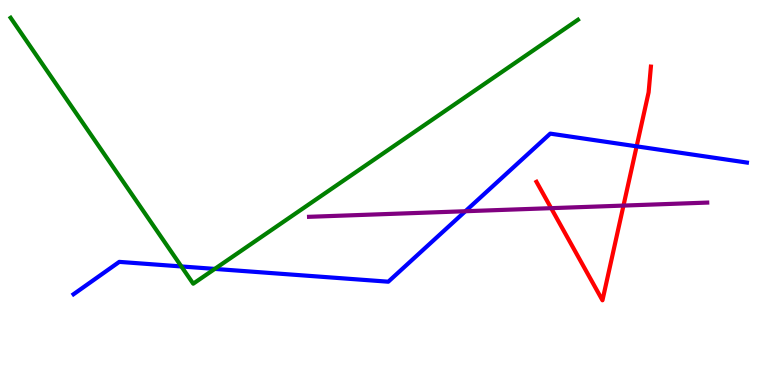[{'lines': ['blue', 'red'], 'intersections': [{'x': 8.21, 'y': 6.2}]}, {'lines': ['green', 'red'], 'intersections': []}, {'lines': ['purple', 'red'], 'intersections': [{'x': 7.11, 'y': 4.59}, {'x': 8.04, 'y': 4.66}]}, {'lines': ['blue', 'green'], 'intersections': [{'x': 2.34, 'y': 3.08}, {'x': 2.77, 'y': 3.02}]}, {'lines': ['blue', 'purple'], 'intersections': [{'x': 6.0, 'y': 4.51}]}, {'lines': ['green', 'purple'], 'intersections': []}]